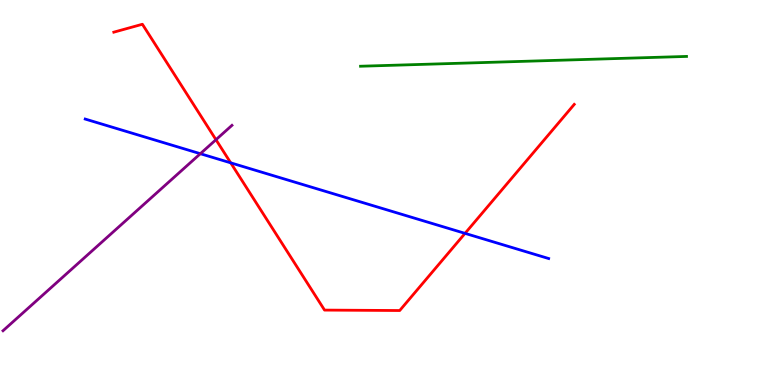[{'lines': ['blue', 'red'], 'intersections': [{'x': 2.98, 'y': 5.77}, {'x': 6.0, 'y': 3.94}]}, {'lines': ['green', 'red'], 'intersections': []}, {'lines': ['purple', 'red'], 'intersections': [{'x': 2.79, 'y': 6.37}]}, {'lines': ['blue', 'green'], 'intersections': []}, {'lines': ['blue', 'purple'], 'intersections': [{'x': 2.59, 'y': 6.01}]}, {'lines': ['green', 'purple'], 'intersections': []}]